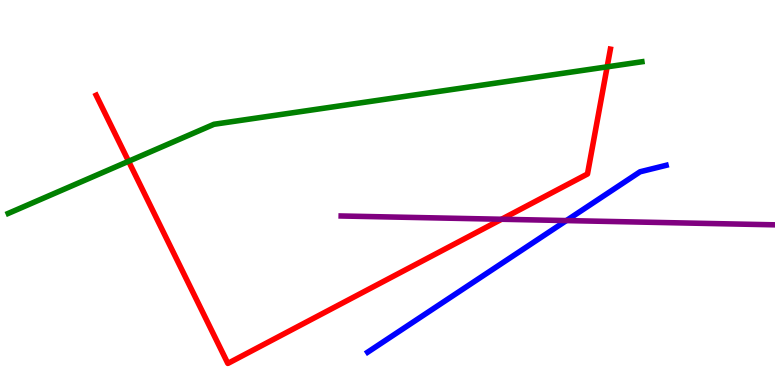[{'lines': ['blue', 'red'], 'intersections': []}, {'lines': ['green', 'red'], 'intersections': [{'x': 1.66, 'y': 5.81}, {'x': 7.83, 'y': 8.26}]}, {'lines': ['purple', 'red'], 'intersections': [{'x': 6.47, 'y': 4.31}]}, {'lines': ['blue', 'green'], 'intersections': []}, {'lines': ['blue', 'purple'], 'intersections': [{'x': 7.31, 'y': 4.27}]}, {'lines': ['green', 'purple'], 'intersections': []}]